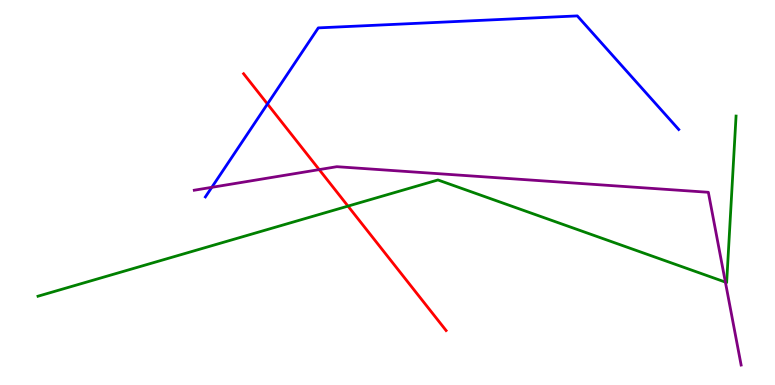[{'lines': ['blue', 'red'], 'intersections': [{'x': 3.45, 'y': 7.3}]}, {'lines': ['green', 'red'], 'intersections': [{'x': 4.49, 'y': 4.65}]}, {'lines': ['purple', 'red'], 'intersections': [{'x': 4.12, 'y': 5.59}]}, {'lines': ['blue', 'green'], 'intersections': []}, {'lines': ['blue', 'purple'], 'intersections': [{'x': 2.73, 'y': 5.13}]}, {'lines': ['green', 'purple'], 'intersections': [{'x': 9.36, 'y': 2.67}]}]